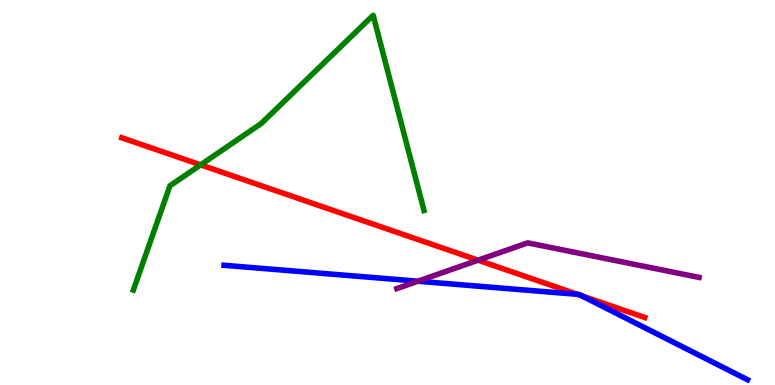[{'lines': ['blue', 'red'], 'intersections': [{'x': 7.45, 'y': 2.35}, {'x': 7.51, 'y': 2.32}]}, {'lines': ['green', 'red'], 'intersections': [{'x': 2.59, 'y': 5.72}]}, {'lines': ['purple', 'red'], 'intersections': [{'x': 6.17, 'y': 3.24}]}, {'lines': ['blue', 'green'], 'intersections': []}, {'lines': ['blue', 'purple'], 'intersections': [{'x': 5.39, 'y': 2.7}]}, {'lines': ['green', 'purple'], 'intersections': []}]